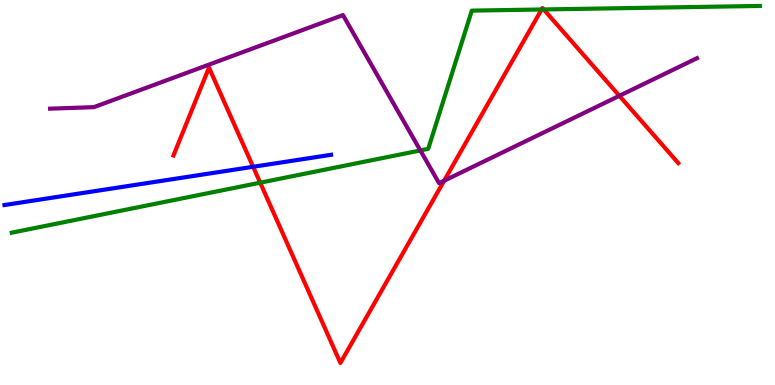[{'lines': ['blue', 'red'], 'intersections': [{'x': 3.27, 'y': 5.67}]}, {'lines': ['green', 'red'], 'intersections': [{'x': 3.36, 'y': 5.26}, {'x': 6.99, 'y': 9.75}, {'x': 7.02, 'y': 9.75}]}, {'lines': ['purple', 'red'], 'intersections': [{'x': 5.73, 'y': 5.31}, {'x': 7.99, 'y': 7.51}]}, {'lines': ['blue', 'green'], 'intersections': []}, {'lines': ['blue', 'purple'], 'intersections': []}, {'lines': ['green', 'purple'], 'intersections': [{'x': 5.42, 'y': 6.09}]}]